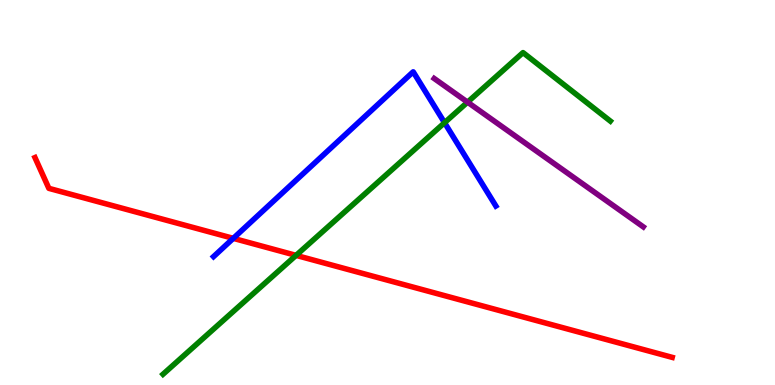[{'lines': ['blue', 'red'], 'intersections': [{'x': 3.01, 'y': 3.81}]}, {'lines': ['green', 'red'], 'intersections': [{'x': 3.82, 'y': 3.37}]}, {'lines': ['purple', 'red'], 'intersections': []}, {'lines': ['blue', 'green'], 'intersections': [{'x': 5.74, 'y': 6.81}]}, {'lines': ['blue', 'purple'], 'intersections': []}, {'lines': ['green', 'purple'], 'intersections': [{'x': 6.03, 'y': 7.35}]}]